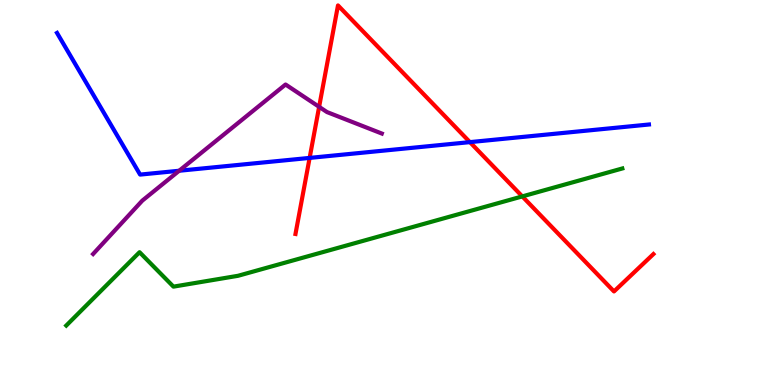[{'lines': ['blue', 'red'], 'intersections': [{'x': 4.0, 'y': 5.9}, {'x': 6.06, 'y': 6.31}]}, {'lines': ['green', 'red'], 'intersections': [{'x': 6.74, 'y': 4.9}]}, {'lines': ['purple', 'red'], 'intersections': [{'x': 4.12, 'y': 7.23}]}, {'lines': ['blue', 'green'], 'intersections': []}, {'lines': ['blue', 'purple'], 'intersections': [{'x': 2.31, 'y': 5.56}]}, {'lines': ['green', 'purple'], 'intersections': []}]